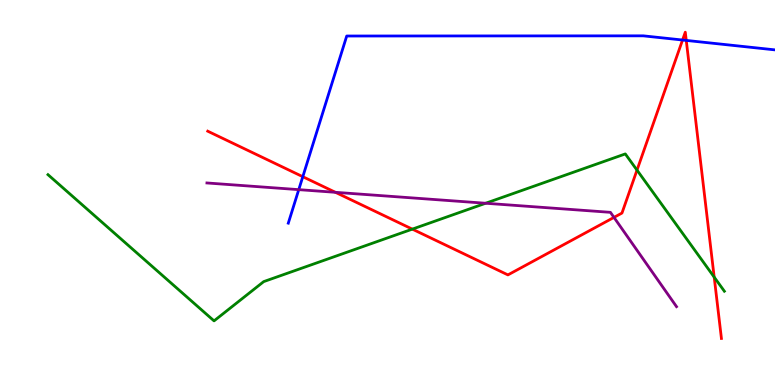[{'lines': ['blue', 'red'], 'intersections': [{'x': 3.91, 'y': 5.41}, {'x': 8.81, 'y': 8.96}, {'x': 8.85, 'y': 8.95}]}, {'lines': ['green', 'red'], 'intersections': [{'x': 5.32, 'y': 4.05}, {'x': 8.22, 'y': 5.58}, {'x': 9.22, 'y': 2.8}]}, {'lines': ['purple', 'red'], 'intersections': [{'x': 4.33, 'y': 5.0}, {'x': 7.92, 'y': 4.35}]}, {'lines': ['blue', 'green'], 'intersections': []}, {'lines': ['blue', 'purple'], 'intersections': [{'x': 3.85, 'y': 5.07}]}, {'lines': ['green', 'purple'], 'intersections': [{'x': 6.27, 'y': 4.72}]}]